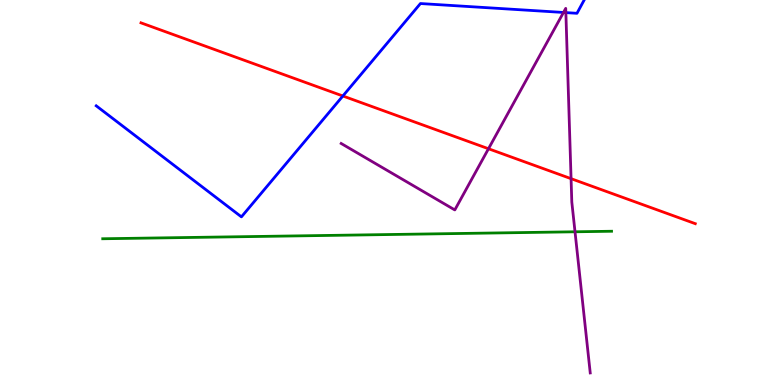[{'lines': ['blue', 'red'], 'intersections': [{'x': 4.42, 'y': 7.51}]}, {'lines': ['green', 'red'], 'intersections': []}, {'lines': ['purple', 'red'], 'intersections': [{'x': 6.3, 'y': 6.14}, {'x': 7.37, 'y': 5.36}]}, {'lines': ['blue', 'green'], 'intersections': []}, {'lines': ['blue', 'purple'], 'intersections': [{'x': 7.27, 'y': 9.68}, {'x': 7.3, 'y': 9.67}]}, {'lines': ['green', 'purple'], 'intersections': [{'x': 7.42, 'y': 3.98}]}]